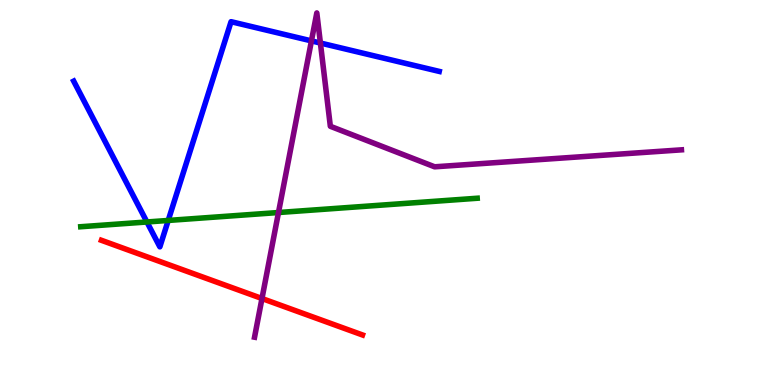[{'lines': ['blue', 'red'], 'intersections': []}, {'lines': ['green', 'red'], 'intersections': []}, {'lines': ['purple', 'red'], 'intersections': [{'x': 3.38, 'y': 2.25}]}, {'lines': ['blue', 'green'], 'intersections': [{'x': 1.9, 'y': 4.23}, {'x': 2.17, 'y': 4.27}]}, {'lines': ['blue', 'purple'], 'intersections': [{'x': 4.02, 'y': 8.94}, {'x': 4.13, 'y': 8.88}]}, {'lines': ['green', 'purple'], 'intersections': [{'x': 3.59, 'y': 4.48}]}]